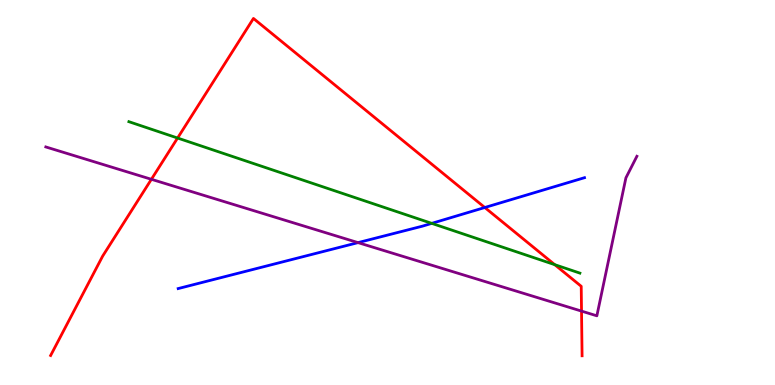[{'lines': ['blue', 'red'], 'intersections': [{'x': 6.26, 'y': 4.61}]}, {'lines': ['green', 'red'], 'intersections': [{'x': 2.29, 'y': 6.41}, {'x': 7.16, 'y': 3.13}]}, {'lines': ['purple', 'red'], 'intersections': [{'x': 1.95, 'y': 5.34}, {'x': 7.5, 'y': 1.92}]}, {'lines': ['blue', 'green'], 'intersections': [{'x': 5.57, 'y': 4.2}]}, {'lines': ['blue', 'purple'], 'intersections': [{'x': 4.62, 'y': 3.7}]}, {'lines': ['green', 'purple'], 'intersections': []}]